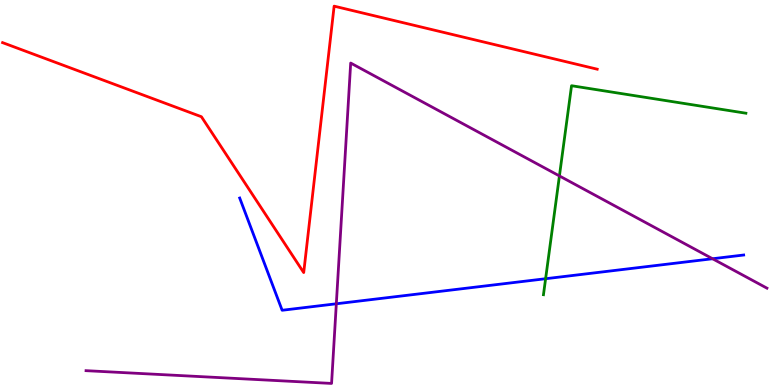[{'lines': ['blue', 'red'], 'intersections': []}, {'lines': ['green', 'red'], 'intersections': []}, {'lines': ['purple', 'red'], 'intersections': []}, {'lines': ['blue', 'green'], 'intersections': [{'x': 7.04, 'y': 2.76}]}, {'lines': ['blue', 'purple'], 'intersections': [{'x': 4.34, 'y': 2.11}, {'x': 9.19, 'y': 3.28}]}, {'lines': ['green', 'purple'], 'intersections': [{'x': 7.22, 'y': 5.43}]}]